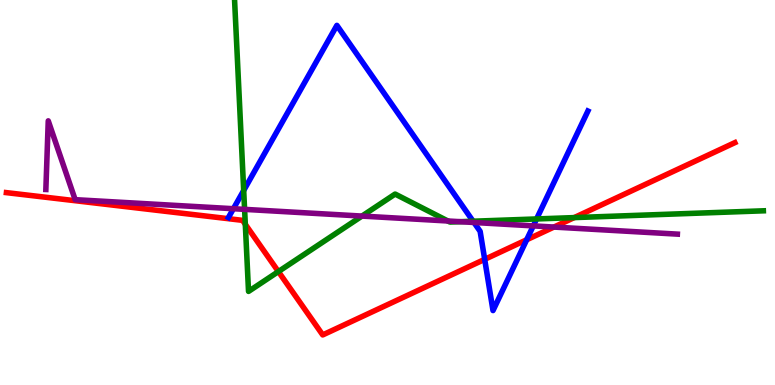[{'lines': ['blue', 'red'], 'intersections': [{'x': 6.25, 'y': 3.26}, {'x': 6.8, 'y': 3.77}]}, {'lines': ['green', 'red'], 'intersections': [{'x': 3.17, 'y': 4.17}, {'x': 3.59, 'y': 2.95}, {'x': 7.41, 'y': 4.35}]}, {'lines': ['purple', 'red'], 'intersections': [{'x': 7.15, 'y': 4.1}]}, {'lines': ['blue', 'green'], 'intersections': [{'x': 3.14, 'y': 5.05}, {'x': 6.1, 'y': 4.25}, {'x': 6.92, 'y': 4.31}]}, {'lines': ['blue', 'purple'], 'intersections': [{'x': 3.01, 'y': 4.58}, {'x': 6.12, 'y': 4.22}, {'x': 6.88, 'y': 4.13}]}, {'lines': ['green', 'purple'], 'intersections': [{'x': 3.16, 'y': 4.56}, {'x': 4.67, 'y': 4.39}, {'x': 5.78, 'y': 4.26}, {'x': 5.94, 'y': 4.24}]}]